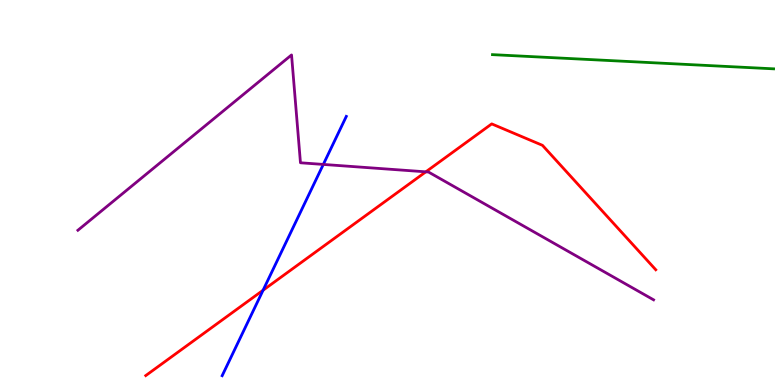[{'lines': ['blue', 'red'], 'intersections': [{'x': 3.39, 'y': 2.46}]}, {'lines': ['green', 'red'], 'intersections': []}, {'lines': ['purple', 'red'], 'intersections': [{'x': 5.49, 'y': 5.54}]}, {'lines': ['blue', 'green'], 'intersections': []}, {'lines': ['blue', 'purple'], 'intersections': [{'x': 4.17, 'y': 5.73}]}, {'lines': ['green', 'purple'], 'intersections': []}]